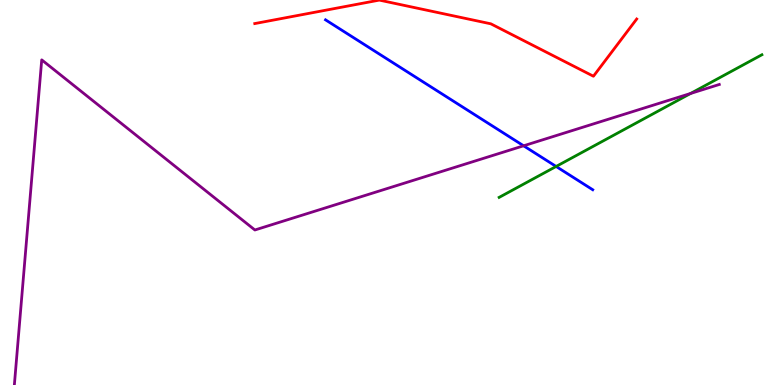[{'lines': ['blue', 'red'], 'intersections': []}, {'lines': ['green', 'red'], 'intersections': []}, {'lines': ['purple', 'red'], 'intersections': []}, {'lines': ['blue', 'green'], 'intersections': [{'x': 7.18, 'y': 5.68}]}, {'lines': ['blue', 'purple'], 'intersections': [{'x': 6.76, 'y': 6.21}]}, {'lines': ['green', 'purple'], 'intersections': [{'x': 8.91, 'y': 7.57}]}]